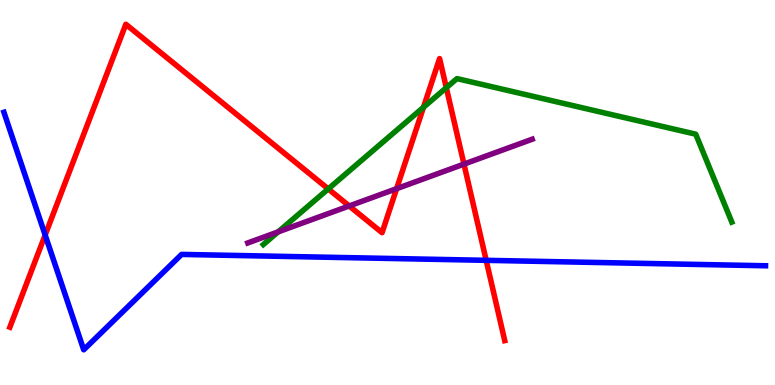[{'lines': ['blue', 'red'], 'intersections': [{'x': 0.583, 'y': 3.9}, {'x': 6.27, 'y': 3.24}]}, {'lines': ['green', 'red'], 'intersections': [{'x': 4.24, 'y': 5.09}, {'x': 5.46, 'y': 7.21}, {'x': 5.76, 'y': 7.72}]}, {'lines': ['purple', 'red'], 'intersections': [{'x': 4.51, 'y': 4.65}, {'x': 5.12, 'y': 5.1}, {'x': 5.99, 'y': 5.74}]}, {'lines': ['blue', 'green'], 'intersections': []}, {'lines': ['blue', 'purple'], 'intersections': []}, {'lines': ['green', 'purple'], 'intersections': [{'x': 3.59, 'y': 3.98}]}]